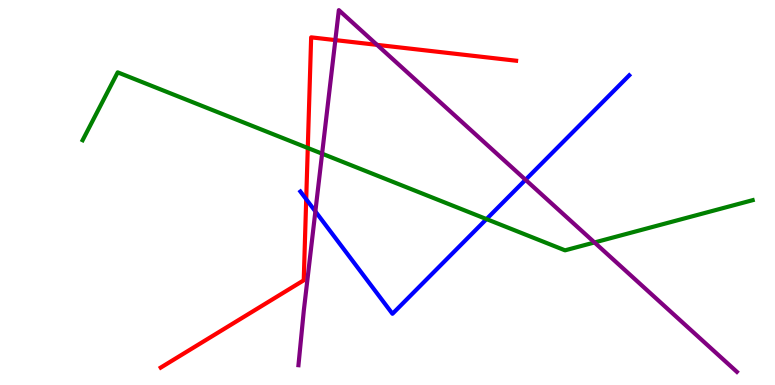[{'lines': ['blue', 'red'], 'intersections': [{'x': 3.95, 'y': 4.82}]}, {'lines': ['green', 'red'], 'intersections': [{'x': 3.97, 'y': 6.16}]}, {'lines': ['purple', 'red'], 'intersections': [{'x': 4.33, 'y': 8.96}, {'x': 4.87, 'y': 8.83}]}, {'lines': ['blue', 'green'], 'intersections': [{'x': 6.28, 'y': 4.31}]}, {'lines': ['blue', 'purple'], 'intersections': [{'x': 4.07, 'y': 4.51}, {'x': 6.78, 'y': 5.33}]}, {'lines': ['green', 'purple'], 'intersections': [{'x': 4.16, 'y': 6.01}, {'x': 7.67, 'y': 3.7}]}]